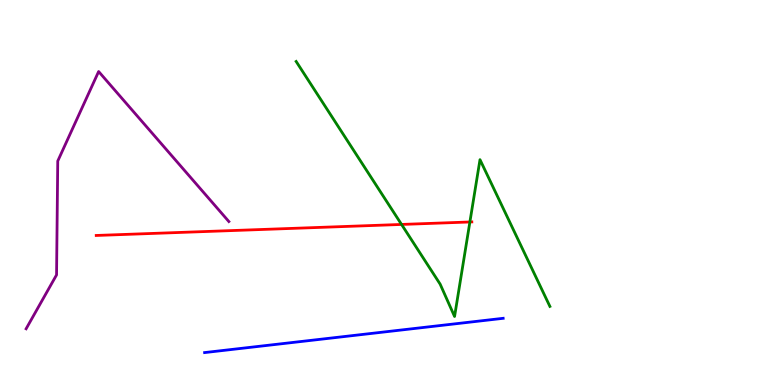[{'lines': ['blue', 'red'], 'intersections': []}, {'lines': ['green', 'red'], 'intersections': [{'x': 5.18, 'y': 4.17}, {'x': 6.06, 'y': 4.23}]}, {'lines': ['purple', 'red'], 'intersections': []}, {'lines': ['blue', 'green'], 'intersections': []}, {'lines': ['blue', 'purple'], 'intersections': []}, {'lines': ['green', 'purple'], 'intersections': []}]